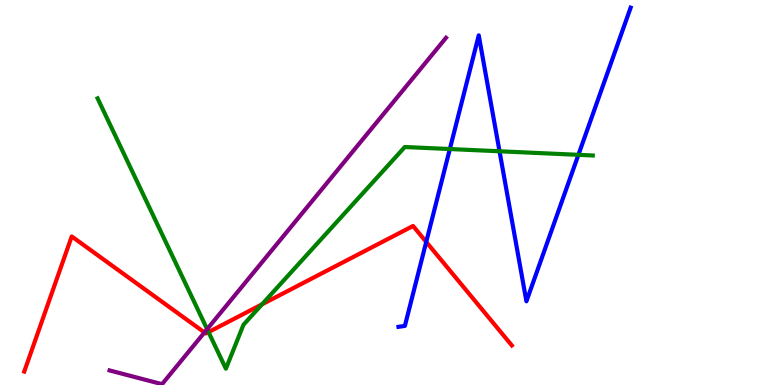[{'lines': ['blue', 'red'], 'intersections': [{'x': 5.5, 'y': 3.72}]}, {'lines': ['green', 'red'], 'intersections': [{'x': 2.69, 'y': 1.37}, {'x': 3.38, 'y': 2.09}]}, {'lines': ['purple', 'red'], 'intersections': [{'x': 2.64, 'y': 1.37}]}, {'lines': ['blue', 'green'], 'intersections': [{'x': 5.8, 'y': 6.13}, {'x': 6.45, 'y': 6.07}, {'x': 7.46, 'y': 5.98}]}, {'lines': ['blue', 'purple'], 'intersections': []}, {'lines': ['green', 'purple'], 'intersections': [{'x': 2.67, 'y': 1.45}]}]